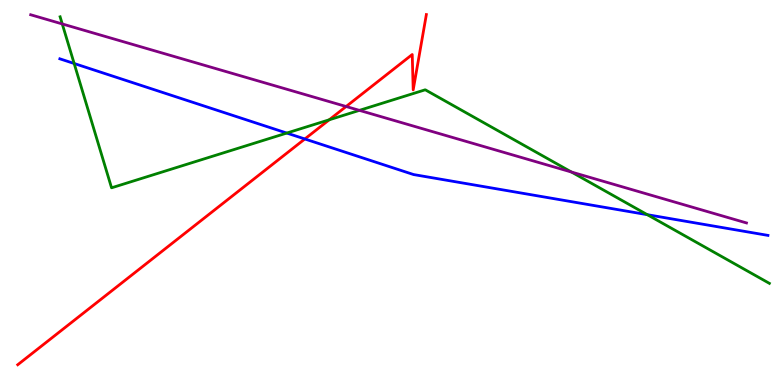[{'lines': ['blue', 'red'], 'intersections': [{'x': 3.93, 'y': 6.39}]}, {'lines': ['green', 'red'], 'intersections': [{'x': 4.25, 'y': 6.89}]}, {'lines': ['purple', 'red'], 'intersections': [{'x': 4.47, 'y': 7.23}]}, {'lines': ['blue', 'green'], 'intersections': [{'x': 0.957, 'y': 8.35}, {'x': 3.7, 'y': 6.54}, {'x': 8.35, 'y': 4.42}]}, {'lines': ['blue', 'purple'], 'intersections': []}, {'lines': ['green', 'purple'], 'intersections': [{'x': 0.803, 'y': 9.38}, {'x': 4.64, 'y': 7.13}, {'x': 7.37, 'y': 5.53}]}]